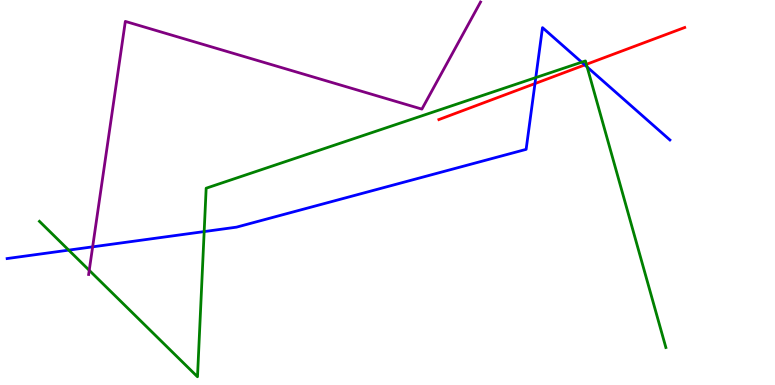[{'lines': ['blue', 'red'], 'intersections': [{'x': 6.9, 'y': 7.83}, {'x': 7.55, 'y': 8.31}]}, {'lines': ['green', 'red'], 'intersections': [{'x': 7.57, 'y': 8.33}]}, {'lines': ['purple', 'red'], 'intersections': []}, {'lines': ['blue', 'green'], 'intersections': [{'x': 0.887, 'y': 3.5}, {'x': 2.63, 'y': 3.98}, {'x': 6.91, 'y': 7.98}, {'x': 7.51, 'y': 8.38}, {'x': 7.58, 'y': 8.26}]}, {'lines': ['blue', 'purple'], 'intersections': [{'x': 1.2, 'y': 3.59}]}, {'lines': ['green', 'purple'], 'intersections': [{'x': 1.15, 'y': 2.98}]}]